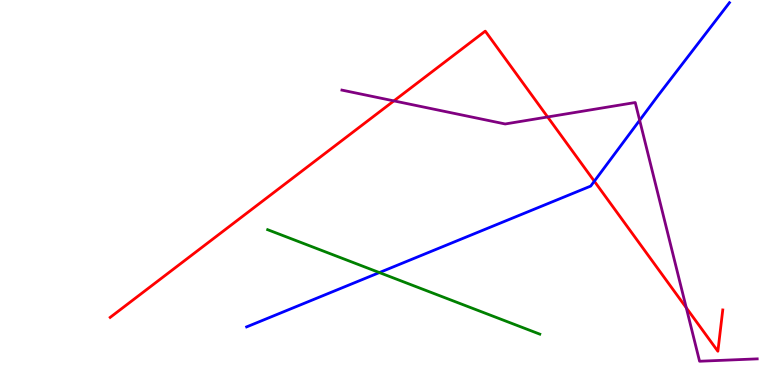[{'lines': ['blue', 'red'], 'intersections': [{'x': 7.67, 'y': 5.29}]}, {'lines': ['green', 'red'], 'intersections': []}, {'lines': ['purple', 'red'], 'intersections': [{'x': 5.08, 'y': 7.38}, {'x': 7.07, 'y': 6.96}, {'x': 8.86, 'y': 2.01}]}, {'lines': ['blue', 'green'], 'intersections': [{'x': 4.9, 'y': 2.92}]}, {'lines': ['blue', 'purple'], 'intersections': [{'x': 8.25, 'y': 6.88}]}, {'lines': ['green', 'purple'], 'intersections': []}]